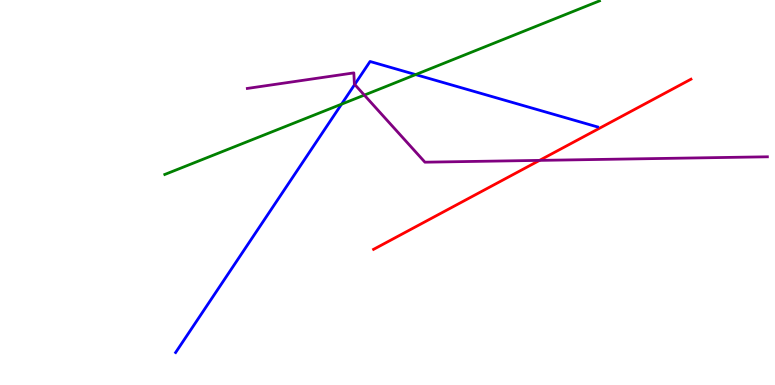[{'lines': ['blue', 'red'], 'intersections': []}, {'lines': ['green', 'red'], 'intersections': []}, {'lines': ['purple', 'red'], 'intersections': [{'x': 6.96, 'y': 5.83}]}, {'lines': ['blue', 'green'], 'intersections': [{'x': 4.41, 'y': 7.29}, {'x': 5.36, 'y': 8.06}]}, {'lines': ['blue', 'purple'], 'intersections': [{'x': 4.58, 'y': 7.81}]}, {'lines': ['green', 'purple'], 'intersections': [{'x': 4.7, 'y': 7.53}]}]